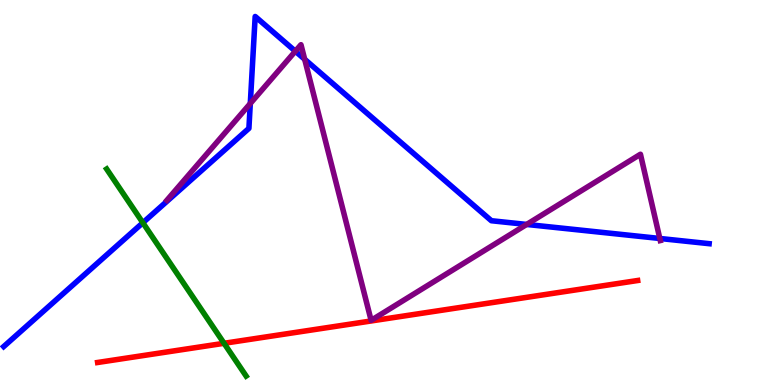[{'lines': ['blue', 'red'], 'intersections': []}, {'lines': ['green', 'red'], 'intersections': [{'x': 2.89, 'y': 1.08}]}, {'lines': ['purple', 'red'], 'intersections': []}, {'lines': ['blue', 'green'], 'intersections': [{'x': 1.84, 'y': 4.21}]}, {'lines': ['blue', 'purple'], 'intersections': [{'x': 3.23, 'y': 7.31}, {'x': 3.81, 'y': 8.67}, {'x': 3.93, 'y': 8.46}, {'x': 6.8, 'y': 4.17}, {'x': 8.51, 'y': 3.81}]}, {'lines': ['green', 'purple'], 'intersections': []}]